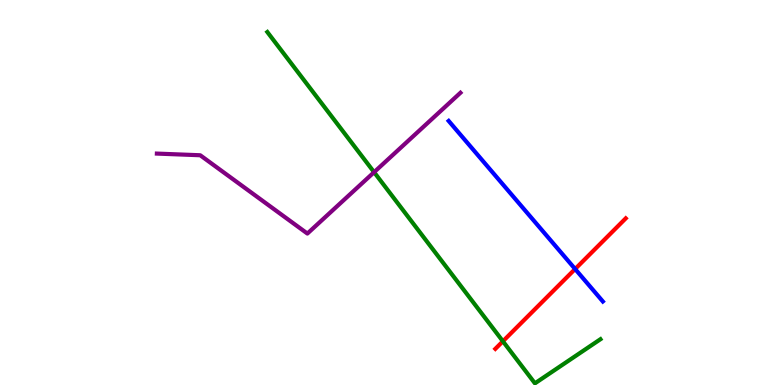[{'lines': ['blue', 'red'], 'intersections': [{'x': 7.42, 'y': 3.01}]}, {'lines': ['green', 'red'], 'intersections': [{'x': 6.49, 'y': 1.14}]}, {'lines': ['purple', 'red'], 'intersections': []}, {'lines': ['blue', 'green'], 'intersections': []}, {'lines': ['blue', 'purple'], 'intersections': []}, {'lines': ['green', 'purple'], 'intersections': [{'x': 4.83, 'y': 5.53}]}]